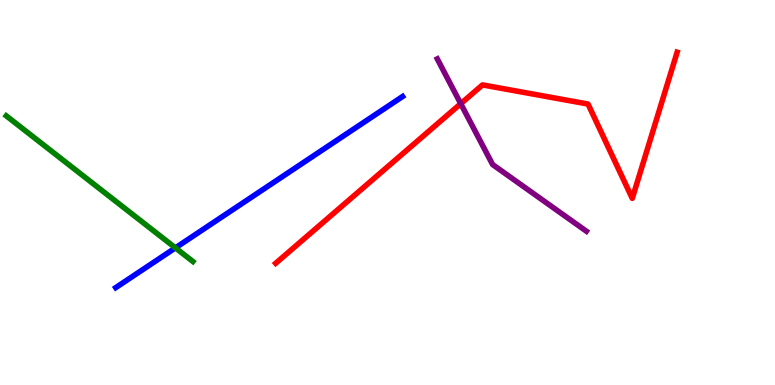[{'lines': ['blue', 'red'], 'intersections': []}, {'lines': ['green', 'red'], 'intersections': []}, {'lines': ['purple', 'red'], 'intersections': [{'x': 5.94, 'y': 7.31}]}, {'lines': ['blue', 'green'], 'intersections': [{'x': 2.26, 'y': 3.56}]}, {'lines': ['blue', 'purple'], 'intersections': []}, {'lines': ['green', 'purple'], 'intersections': []}]